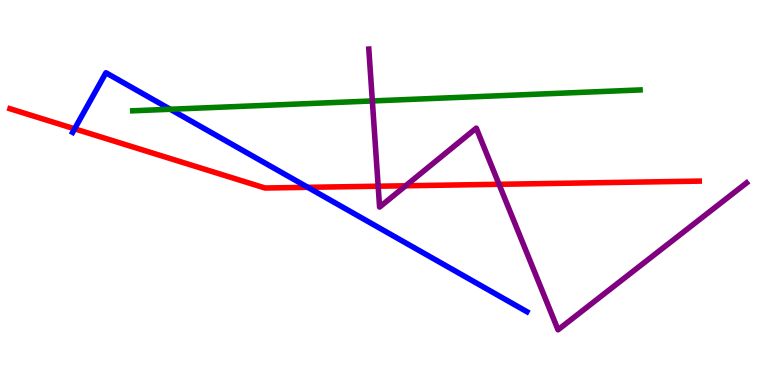[{'lines': ['blue', 'red'], 'intersections': [{'x': 0.963, 'y': 6.65}, {'x': 3.97, 'y': 5.13}]}, {'lines': ['green', 'red'], 'intersections': []}, {'lines': ['purple', 'red'], 'intersections': [{'x': 4.88, 'y': 5.16}, {'x': 5.23, 'y': 5.17}, {'x': 6.44, 'y': 5.21}]}, {'lines': ['blue', 'green'], 'intersections': [{'x': 2.2, 'y': 7.16}]}, {'lines': ['blue', 'purple'], 'intersections': []}, {'lines': ['green', 'purple'], 'intersections': [{'x': 4.8, 'y': 7.38}]}]